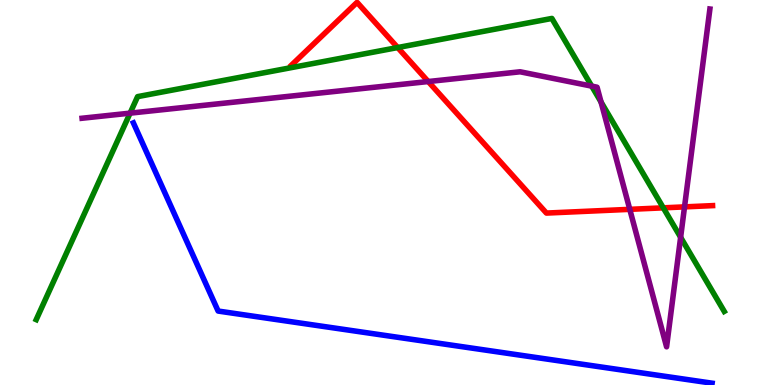[{'lines': ['blue', 'red'], 'intersections': []}, {'lines': ['green', 'red'], 'intersections': [{'x': 5.13, 'y': 8.77}, {'x': 8.56, 'y': 4.6}]}, {'lines': ['purple', 'red'], 'intersections': [{'x': 5.53, 'y': 7.88}, {'x': 8.13, 'y': 4.56}, {'x': 8.83, 'y': 4.63}]}, {'lines': ['blue', 'green'], 'intersections': []}, {'lines': ['blue', 'purple'], 'intersections': []}, {'lines': ['green', 'purple'], 'intersections': [{'x': 1.68, 'y': 7.06}, {'x': 7.63, 'y': 7.76}, {'x': 7.76, 'y': 7.35}, {'x': 8.78, 'y': 3.84}]}]